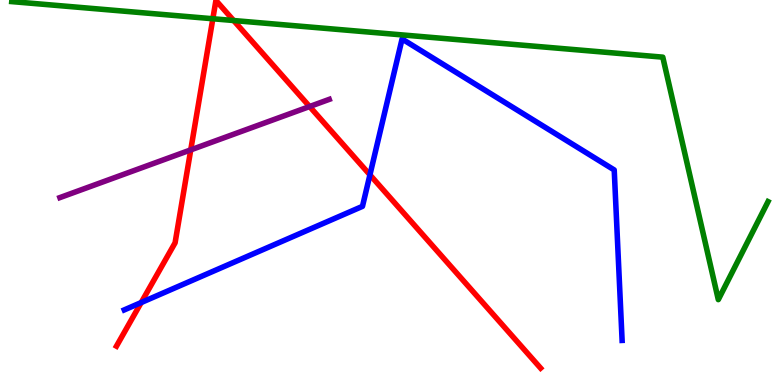[{'lines': ['blue', 'red'], 'intersections': [{'x': 1.82, 'y': 2.14}, {'x': 4.77, 'y': 5.46}]}, {'lines': ['green', 'red'], 'intersections': [{'x': 2.75, 'y': 9.51}, {'x': 3.01, 'y': 9.47}]}, {'lines': ['purple', 'red'], 'intersections': [{'x': 2.46, 'y': 6.11}, {'x': 3.99, 'y': 7.23}]}, {'lines': ['blue', 'green'], 'intersections': []}, {'lines': ['blue', 'purple'], 'intersections': []}, {'lines': ['green', 'purple'], 'intersections': []}]